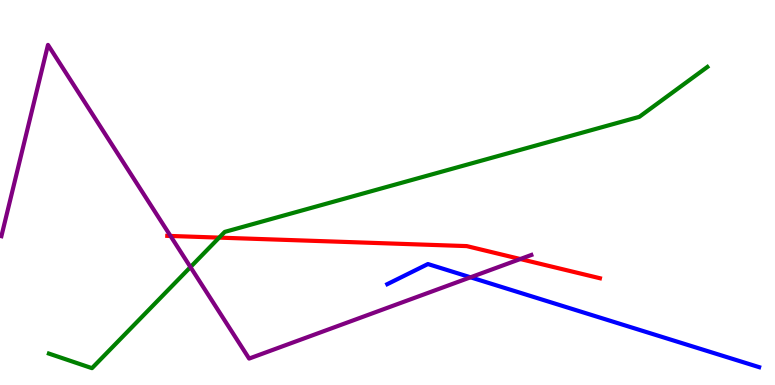[{'lines': ['blue', 'red'], 'intersections': []}, {'lines': ['green', 'red'], 'intersections': [{'x': 2.83, 'y': 3.83}]}, {'lines': ['purple', 'red'], 'intersections': [{'x': 2.2, 'y': 3.87}, {'x': 6.71, 'y': 3.27}]}, {'lines': ['blue', 'green'], 'intersections': []}, {'lines': ['blue', 'purple'], 'intersections': [{'x': 6.07, 'y': 2.8}]}, {'lines': ['green', 'purple'], 'intersections': [{'x': 2.46, 'y': 3.06}]}]